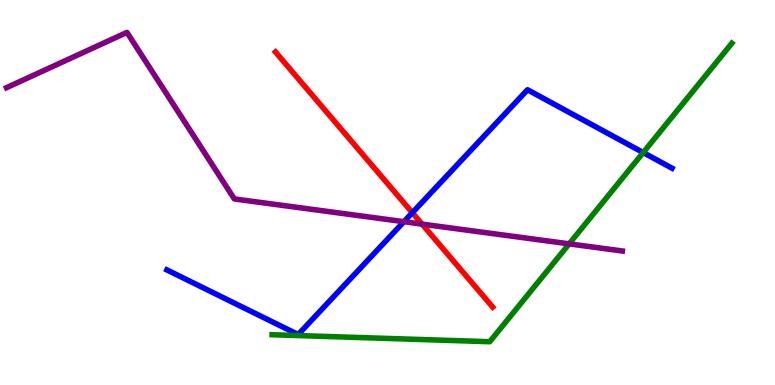[{'lines': ['blue', 'red'], 'intersections': [{'x': 5.32, 'y': 4.48}]}, {'lines': ['green', 'red'], 'intersections': []}, {'lines': ['purple', 'red'], 'intersections': [{'x': 5.45, 'y': 4.18}]}, {'lines': ['blue', 'green'], 'intersections': [{'x': 8.3, 'y': 6.04}]}, {'lines': ['blue', 'purple'], 'intersections': [{'x': 5.21, 'y': 4.24}]}, {'lines': ['green', 'purple'], 'intersections': [{'x': 7.34, 'y': 3.67}]}]